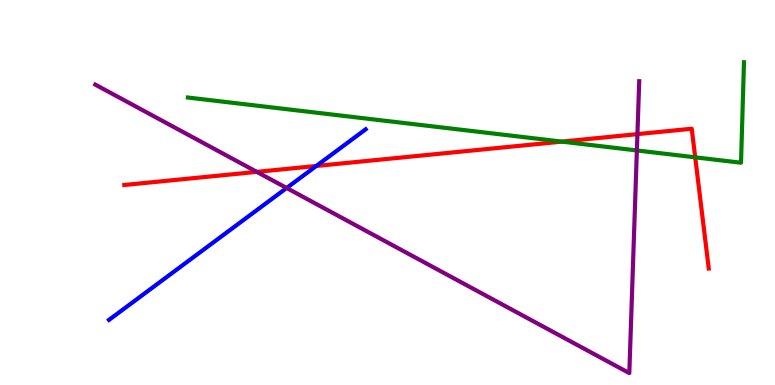[{'lines': ['blue', 'red'], 'intersections': [{'x': 4.08, 'y': 5.69}]}, {'lines': ['green', 'red'], 'intersections': [{'x': 7.25, 'y': 6.32}, {'x': 8.97, 'y': 5.91}]}, {'lines': ['purple', 'red'], 'intersections': [{'x': 3.31, 'y': 5.54}, {'x': 8.22, 'y': 6.52}]}, {'lines': ['blue', 'green'], 'intersections': []}, {'lines': ['blue', 'purple'], 'intersections': [{'x': 3.7, 'y': 5.12}]}, {'lines': ['green', 'purple'], 'intersections': [{'x': 8.22, 'y': 6.09}]}]